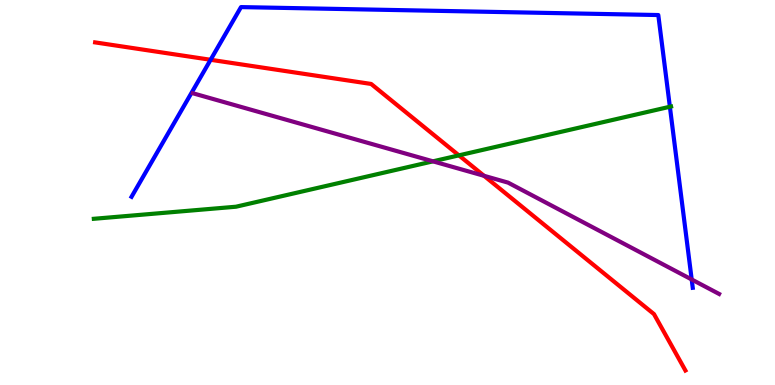[{'lines': ['blue', 'red'], 'intersections': [{'x': 2.72, 'y': 8.45}]}, {'lines': ['green', 'red'], 'intersections': [{'x': 5.92, 'y': 5.96}]}, {'lines': ['purple', 'red'], 'intersections': [{'x': 6.25, 'y': 5.43}]}, {'lines': ['blue', 'green'], 'intersections': [{'x': 8.64, 'y': 7.23}]}, {'lines': ['blue', 'purple'], 'intersections': [{'x': 8.93, 'y': 2.74}]}, {'lines': ['green', 'purple'], 'intersections': [{'x': 5.59, 'y': 5.81}]}]